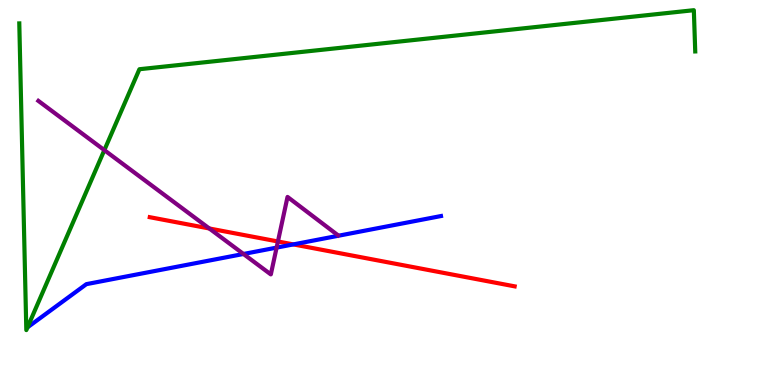[{'lines': ['blue', 'red'], 'intersections': [{'x': 3.78, 'y': 3.65}]}, {'lines': ['green', 'red'], 'intersections': []}, {'lines': ['purple', 'red'], 'intersections': [{'x': 2.7, 'y': 4.07}, {'x': 3.59, 'y': 3.73}]}, {'lines': ['blue', 'green'], 'intersections': []}, {'lines': ['blue', 'purple'], 'intersections': [{'x': 3.14, 'y': 3.4}, {'x': 3.57, 'y': 3.57}]}, {'lines': ['green', 'purple'], 'intersections': [{'x': 1.35, 'y': 6.1}]}]